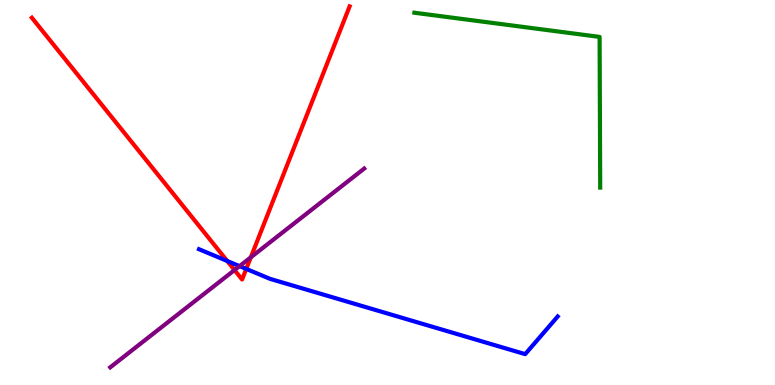[{'lines': ['blue', 'red'], 'intersections': [{'x': 2.93, 'y': 3.22}, {'x': 3.18, 'y': 3.01}]}, {'lines': ['green', 'red'], 'intersections': []}, {'lines': ['purple', 'red'], 'intersections': [{'x': 3.03, 'y': 2.99}, {'x': 3.24, 'y': 3.32}]}, {'lines': ['blue', 'green'], 'intersections': []}, {'lines': ['blue', 'purple'], 'intersections': [{'x': 3.09, 'y': 3.09}]}, {'lines': ['green', 'purple'], 'intersections': []}]